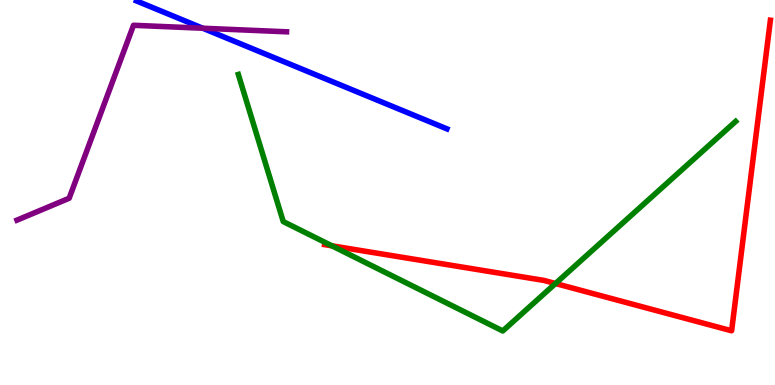[{'lines': ['blue', 'red'], 'intersections': []}, {'lines': ['green', 'red'], 'intersections': [{'x': 4.28, 'y': 3.62}, {'x': 7.17, 'y': 2.64}]}, {'lines': ['purple', 'red'], 'intersections': []}, {'lines': ['blue', 'green'], 'intersections': []}, {'lines': ['blue', 'purple'], 'intersections': [{'x': 2.62, 'y': 9.27}]}, {'lines': ['green', 'purple'], 'intersections': []}]